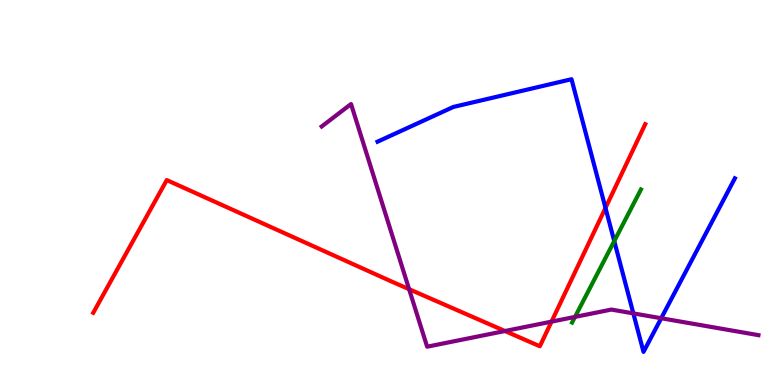[{'lines': ['blue', 'red'], 'intersections': [{'x': 7.81, 'y': 4.6}]}, {'lines': ['green', 'red'], 'intersections': []}, {'lines': ['purple', 'red'], 'intersections': [{'x': 5.28, 'y': 2.49}, {'x': 6.52, 'y': 1.4}, {'x': 7.12, 'y': 1.65}]}, {'lines': ['blue', 'green'], 'intersections': [{'x': 7.93, 'y': 3.74}]}, {'lines': ['blue', 'purple'], 'intersections': [{'x': 8.17, 'y': 1.86}, {'x': 8.53, 'y': 1.73}]}, {'lines': ['green', 'purple'], 'intersections': [{'x': 7.42, 'y': 1.77}]}]